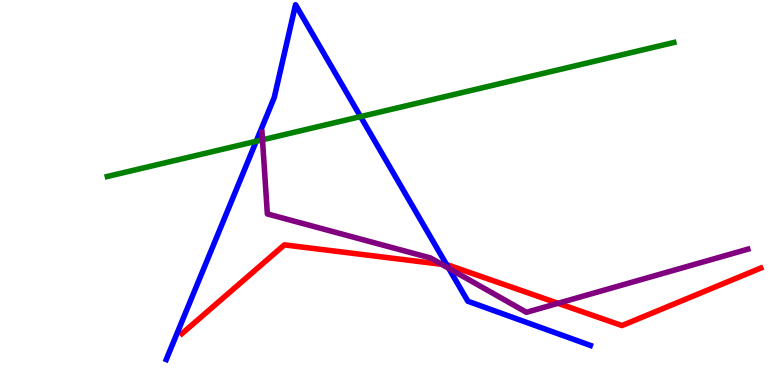[{'lines': ['blue', 'red'], 'intersections': [{'x': 5.76, 'y': 3.12}]}, {'lines': ['green', 'red'], 'intersections': []}, {'lines': ['purple', 'red'], 'intersections': [{'x': 5.7, 'y': 3.13}, {'x': 7.2, 'y': 2.12}]}, {'lines': ['blue', 'green'], 'intersections': [{'x': 3.31, 'y': 6.33}, {'x': 4.65, 'y': 6.97}]}, {'lines': ['blue', 'purple'], 'intersections': [{'x': 5.79, 'y': 3.03}]}, {'lines': ['green', 'purple'], 'intersections': [{'x': 3.39, 'y': 6.37}]}]